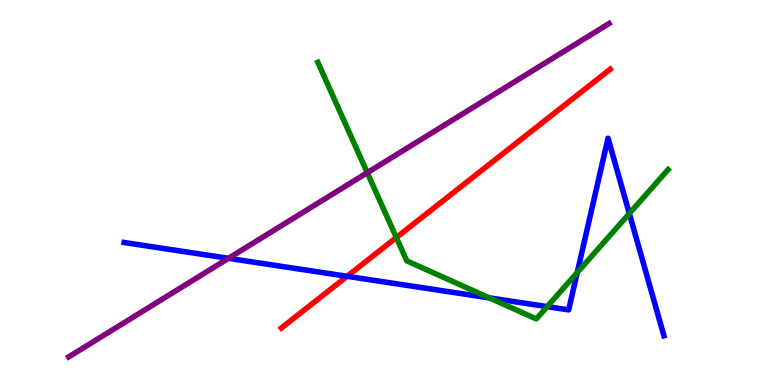[{'lines': ['blue', 'red'], 'intersections': [{'x': 4.48, 'y': 2.82}]}, {'lines': ['green', 'red'], 'intersections': [{'x': 5.11, 'y': 3.83}]}, {'lines': ['purple', 'red'], 'intersections': []}, {'lines': ['blue', 'green'], 'intersections': [{'x': 6.31, 'y': 2.26}, {'x': 7.06, 'y': 2.04}, {'x': 7.45, 'y': 2.92}, {'x': 8.12, 'y': 4.45}]}, {'lines': ['blue', 'purple'], 'intersections': [{'x': 2.95, 'y': 3.29}]}, {'lines': ['green', 'purple'], 'intersections': [{'x': 4.74, 'y': 5.51}]}]